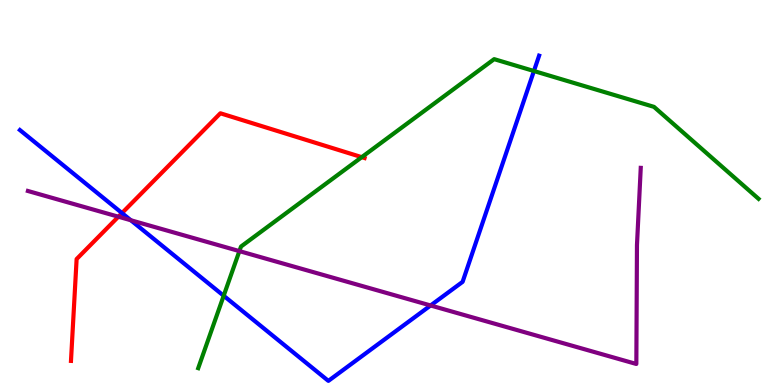[{'lines': ['blue', 'red'], 'intersections': [{'x': 1.57, 'y': 4.47}]}, {'lines': ['green', 'red'], 'intersections': [{'x': 4.67, 'y': 5.92}]}, {'lines': ['purple', 'red'], 'intersections': [{'x': 1.53, 'y': 4.37}]}, {'lines': ['blue', 'green'], 'intersections': [{'x': 2.89, 'y': 2.32}, {'x': 6.89, 'y': 8.16}]}, {'lines': ['blue', 'purple'], 'intersections': [{'x': 1.69, 'y': 4.28}, {'x': 5.56, 'y': 2.07}]}, {'lines': ['green', 'purple'], 'intersections': [{'x': 3.09, 'y': 3.48}]}]